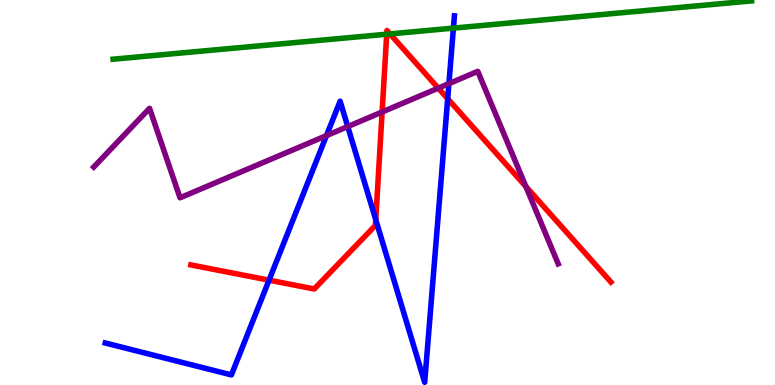[{'lines': ['blue', 'red'], 'intersections': [{'x': 3.47, 'y': 2.72}, {'x': 4.85, 'y': 4.29}, {'x': 5.78, 'y': 7.44}]}, {'lines': ['green', 'red'], 'intersections': [{'x': 4.99, 'y': 9.11}, {'x': 5.03, 'y': 9.12}]}, {'lines': ['purple', 'red'], 'intersections': [{'x': 4.93, 'y': 7.09}, {'x': 5.66, 'y': 7.71}, {'x': 6.79, 'y': 5.15}]}, {'lines': ['blue', 'green'], 'intersections': [{'x': 5.85, 'y': 9.27}]}, {'lines': ['blue', 'purple'], 'intersections': [{'x': 4.21, 'y': 6.48}, {'x': 4.49, 'y': 6.71}, {'x': 5.79, 'y': 7.83}]}, {'lines': ['green', 'purple'], 'intersections': []}]